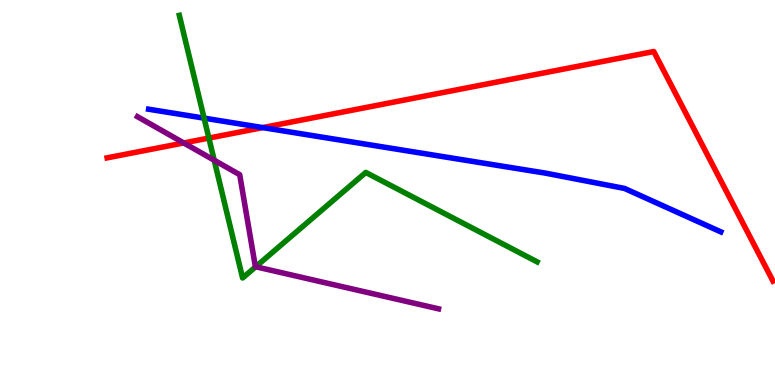[{'lines': ['blue', 'red'], 'intersections': [{'x': 3.39, 'y': 6.69}]}, {'lines': ['green', 'red'], 'intersections': [{'x': 2.7, 'y': 6.41}]}, {'lines': ['purple', 'red'], 'intersections': [{'x': 2.37, 'y': 6.29}]}, {'lines': ['blue', 'green'], 'intersections': [{'x': 2.63, 'y': 6.93}]}, {'lines': ['blue', 'purple'], 'intersections': []}, {'lines': ['green', 'purple'], 'intersections': [{'x': 2.76, 'y': 5.84}, {'x': 3.3, 'y': 3.07}]}]